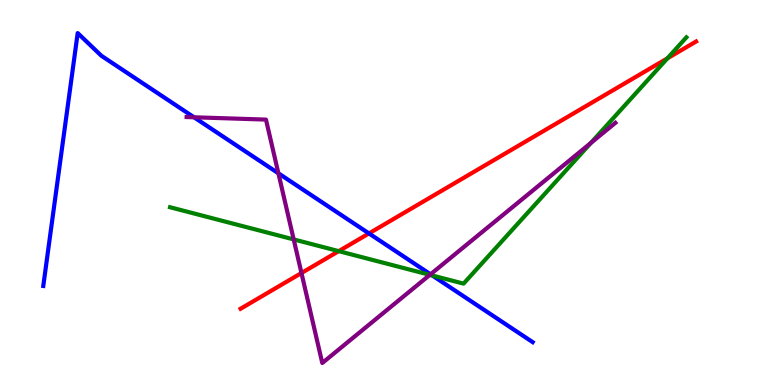[{'lines': ['blue', 'red'], 'intersections': [{'x': 4.76, 'y': 3.94}]}, {'lines': ['green', 'red'], 'intersections': [{'x': 4.37, 'y': 3.48}, {'x': 8.61, 'y': 8.48}]}, {'lines': ['purple', 'red'], 'intersections': [{'x': 3.89, 'y': 2.91}]}, {'lines': ['blue', 'green'], 'intersections': [{'x': 5.58, 'y': 2.84}]}, {'lines': ['blue', 'purple'], 'intersections': [{'x': 2.5, 'y': 6.95}, {'x': 3.59, 'y': 5.5}, {'x': 5.56, 'y': 2.88}]}, {'lines': ['green', 'purple'], 'intersections': [{'x': 3.79, 'y': 3.78}, {'x': 5.55, 'y': 2.86}, {'x': 7.62, 'y': 6.29}]}]